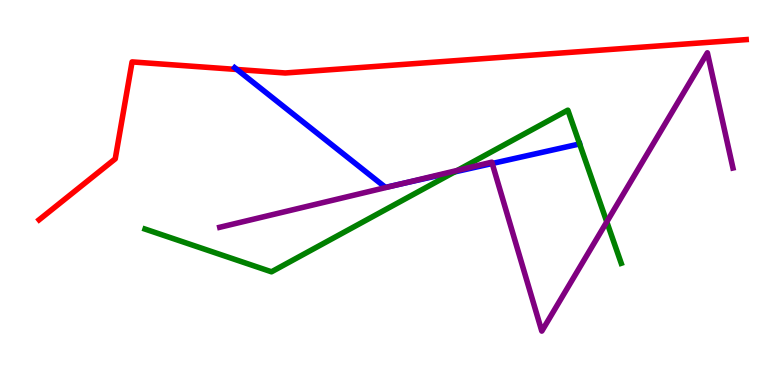[{'lines': ['blue', 'red'], 'intersections': [{'x': 3.06, 'y': 8.2}]}, {'lines': ['green', 'red'], 'intersections': []}, {'lines': ['purple', 'red'], 'intersections': []}, {'lines': ['blue', 'green'], 'intersections': [{'x': 5.87, 'y': 5.54}, {'x': 7.48, 'y': 6.26}]}, {'lines': ['blue', 'purple'], 'intersections': [{'x': 5.18, 'y': 5.23}, {'x': 6.35, 'y': 5.75}]}, {'lines': ['green', 'purple'], 'intersections': [{'x': 5.9, 'y': 5.57}, {'x': 7.83, 'y': 4.24}]}]